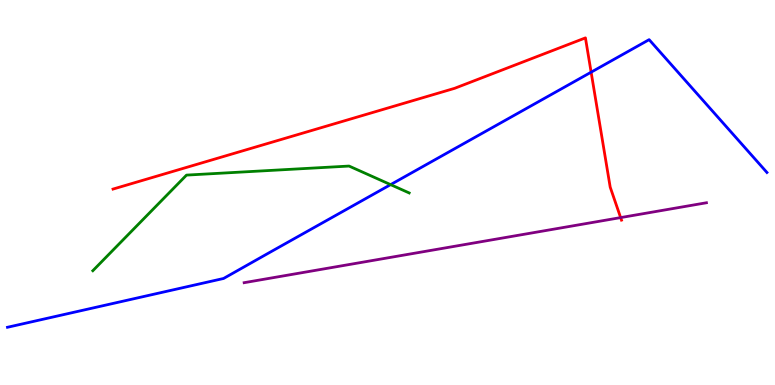[{'lines': ['blue', 'red'], 'intersections': [{'x': 7.63, 'y': 8.13}]}, {'lines': ['green', 'red'], 'intersections': []}, {'lines': ['purple', 'red'], 'intersections': [{'x': 8.01, 'y': 4.35}]}, {'lines': ['blue', 'green'], 'intersections': [{'x': 5.04, 'y': 5.2}]}, {'lines': ['blue', 'purple'], 'intersections': []}, {'lines': ['green', 'purple'], 'intersections': []}]